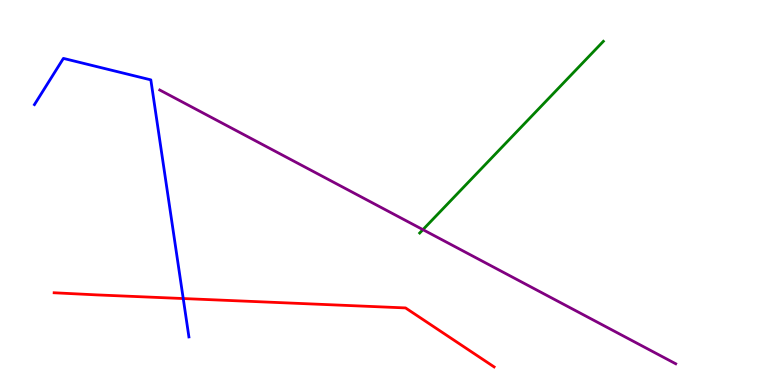[{'lines': ['blue', 'red'], 'intersections': [{'x': 2.36, 'y': 2.25}]}, {'lines': ['green', 'red'], 'intersections': []}, {'lines': ['purple', 'red'], 'intersections': []}, {'lines': ['blue', 'green'], 'intersections': []}, {'lines': ['blue', 'purple'], 'intersections': []}, {'lines': ['green', 'purple'], 'intersections': [{'x': 5.46, 'y': 4.04}]}]